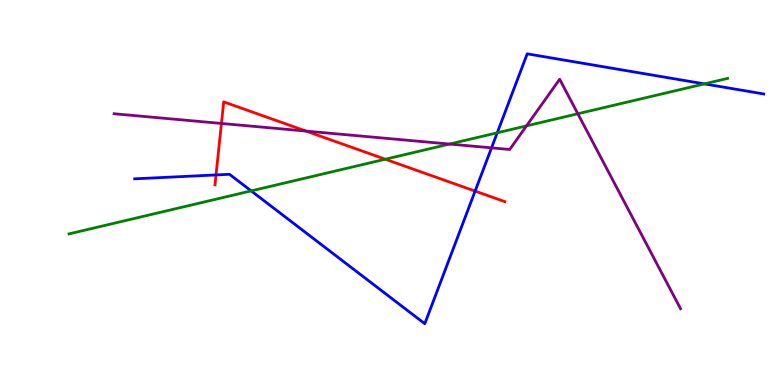[{'lines': ['blue', 'red'], 'intersections': [{'x': 2.79, 'y': 5.46}, {'x': 6.13, 'y': 5.04}]}, {'lines': ['green', 'red'], 'intersections': [{'x': 4.97, 'y': 5.86}]}, {'lines': ['purple', 'red'], 'intersections': [{'x': 2.86, 'y': 6.79}, {'x': 3.95, 'y': 6.59}]}, {'lines': ['blue', 'green'], 'intersections': [{'x': 3.24, 'y': 5.04}, {'x': 6.42, 'y': 6.55}, {'x': 9.09, 'y': 7.82}]}, {'lines': ['blue', 'purple'], 'intersections': [{'x': 6.34, 'y': 6.16}]}, {'lines': ['green', 'purple'], 'intersections': [{'x': 5.8, 'y': 6.26}, {'x': 6.79, 'y': 6.73}, {'x': 7.46, 'y': 7.05}]}]